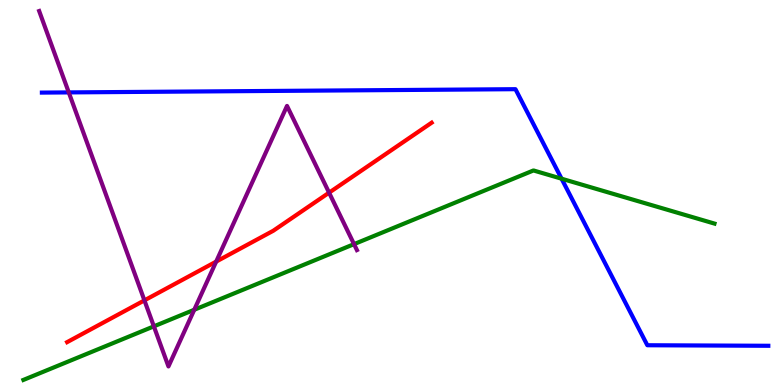[{'lines': ['blue', 'red'], 'intersections': []}, {'lines': ['green', 'red'], 'intersections': []}, {'lines': ['purple', 'red'], 'intersections': [{'x': 1.86, 'y': 2.2}, {'x': 2.79, 'y': 3.2}, {'x': 4.25, 'y': 5.0}]}, {'lines': ['blue', 'green'], 'intersections': [{'x': 7.25, 'y': 5.36}]}, {'lines': ['blue', 'purple'], 'intersections': [{'x': 0.887, 'y': 7.6}]}, {'lines': ['green', 'purple'], 'intersections': [{'x': 1.99, 'y': 1.52}, {'x': 2.51, 'y': 1.95}, {'x': 4.57, 'y': 3.66}]}]